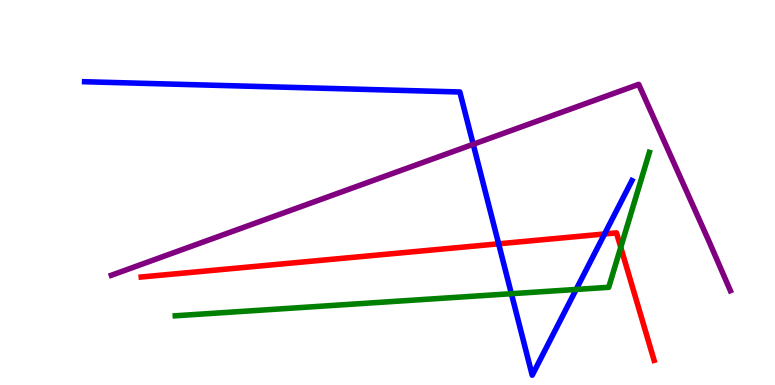[{'lines': ['blue', 'red'], 'intersections': [{'x': 6.43, 'y': 3.67}, {'x': 7.8, 'y': 3.92}]}, {'lines': ['green', 'red'], 'intersections': [{'x': 8.01, 'y': 3.58}]}, {'lines': ['purple', 'red'], 'intersections': []}, {'lines': ['blue', 'green'], 'intersections': [{'x': 6.6, 'y': 2.37}, {'x': 7.43, 'y': 2.48}]}, {'lines': ['blue', 'purple'], 'intersections': [{'x': 6.11, 'y': 6.25}]}, {'lines': ['green', 'purple'], 'intersections': []}]